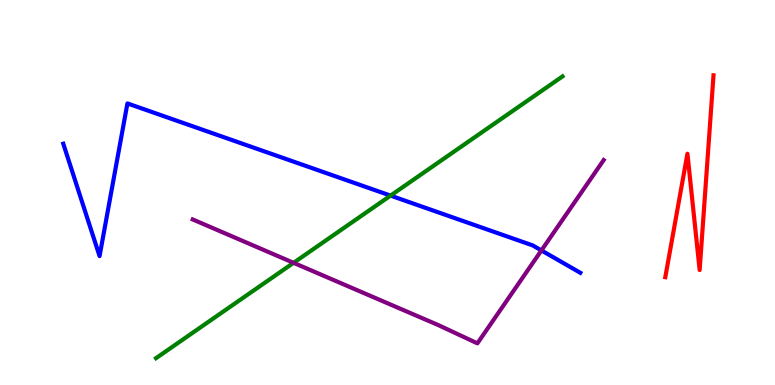[{'lines': ['blue', 'red'], 'intersections': []}, {'lines': ['green', 'red'], 'intersections': []}, {'lines': ['purple', 'red'], 'intersections': []}, {'lines': ['blue', 'green'], 'intersections': [{'x': 5.04, 'y': 4.92}]}, {'lines': ['blue', 'purple'], 'intersections': [{'x': 6.99, 'y': 3.5}]}, {'lines': ['green', 'purple'], 'intersections': [{'x': 3.79, 'y': 3.17}]}]